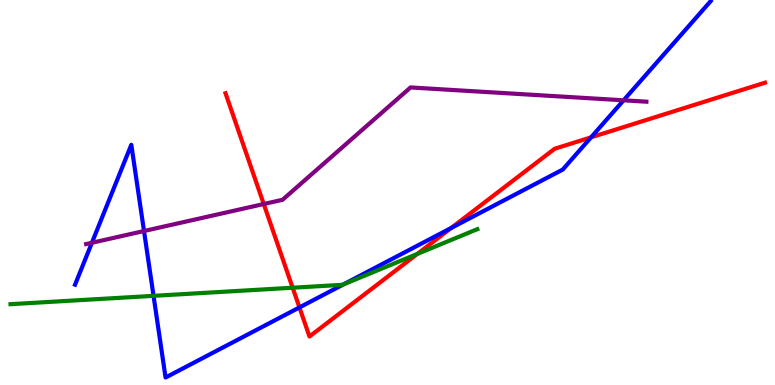[{'lines': ['blue', 'red'], 'intersections': [{'x': 3.86, 'y': 2.01}, {'x': 5.82, 'y': 4.08}, {'x': 7.63, 'y': 6.43}]}, {'lines': ['green', 'red'], 'intersections': [{'x': 3.78, 'y': 2.53}, {'x': 5.38, 'y': 3.4}]}, {'lines': ['purple', 'red'], 'intersections': [{'x': 3.4, 'y': 4.7}]}, {'lines': ['blue', 'green'], 'intersections': [{'x': 1.98, 'y': 2.32}, {'x': 4.43, 'y': 2.61}]}, {'lines': ['blue', 'purple'], 'intersections': [{'x': 1.19, 'y': 3.69}, {'x': 1.86, 'y': 4.0}, {'x': 8.05, 'y': 7.39}]}, {'lines': ['green', 'purple'], 'intersections': []}]